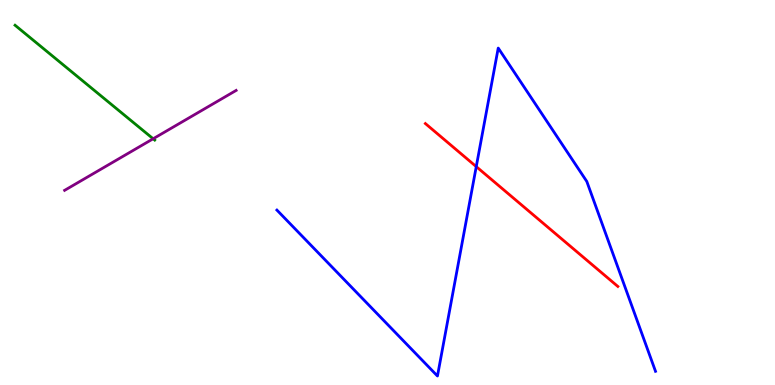[{'lines': ['blue', 'red'], 'intersections': [{'x': 6.15, 'y': 5.67}]}, {'lines': ['green', 'red'], 'intersections': []}, {'lines': ['purple', 'red'], 'intersections': []}, {'lines': ['blue', 'green'], 'intersections': []}, {'lines': ['blue', 'purple'], 'intersections': []}, {'lines': ['green', 'purple'], 'intersections': [{'x': 1.98, 'y': 6.4}]}]